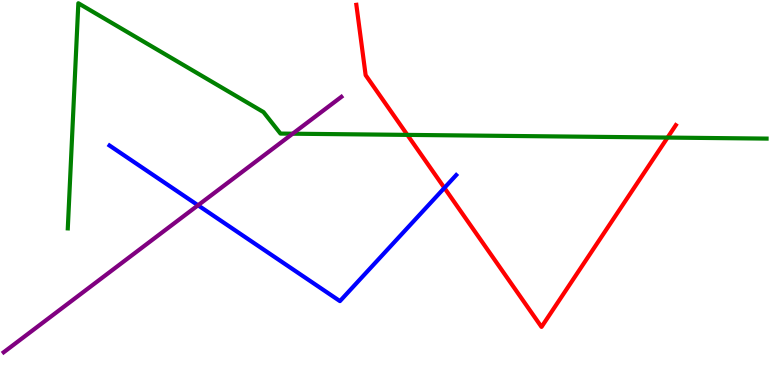[{'lines': ['blue', 'red'], 'intersections': [{'x': 5.73, 'y': 5.12}]}, {'lines': ['green', 'red'], 'intersections': [{'x': 5.26, 'y': 6.5}, {'x': 8.61, 'y': 6.43}]}, {'lines': ['purple', 'red'], 'intersections': []}, {'lines': ['blue', 'green'], 'intersections': []}, {'lines': ['blue', 'purple'], 'intersections': [{'x': 2.56, 'y': 4.67}]}, {'lines': ['green', 'purple'], 'intersections': [{'x': 3.78, 'y': 6.53}]}]